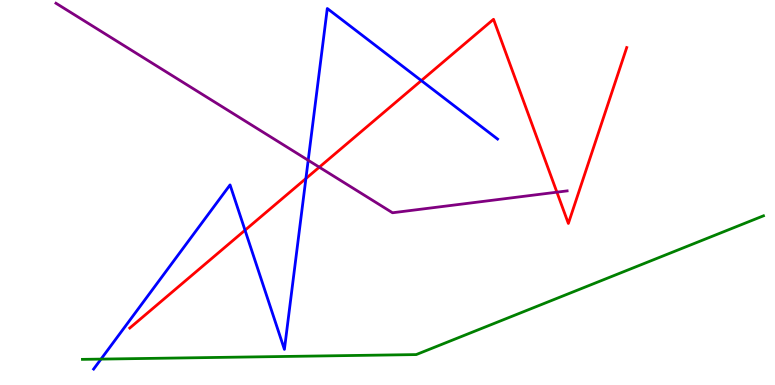[{'lines': ['blue', 'red'], 'intersections': [{'x': 3.16, 'y': 4.02}, {'x': 3.95, 'y': 5.36}, {'x': 5.44, 'y': 7.91}]}, {'lines': ['green', 'red'], 'intersections': []}, {'lines': ['purple', 'red'], 'intersections': [{'x': 4.12, 'y': 5.66}, {'x': 7.19, 'y': 5.01}]}, {'lines': ['blue', 'green'], 'intersections': [{'x': 1.3, 'y': 0.673}]}, {'lines': ['blue', 'purple'], 'intersections': [{'x': 3.98, 'y': 5.84}]}, {'lines': ['green', 'purple'], 'intersections': []}]